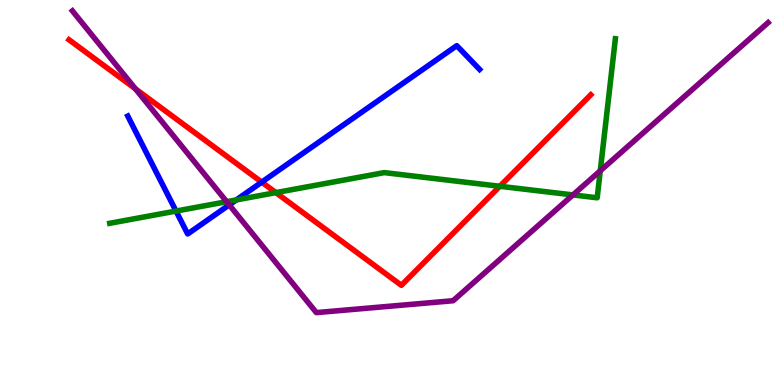[{'lines': ['blue', 'red'], 'intersections': [{'x': 3.38, 'y': 5.27}]}, {'lines': ['green', 'red'], 'intersections': [{'x': 3.56, 'y': 5.0}, {'x': 6.45, 'y': 5.16}]}, {'lines': ['purple', 'red'], 'intersections': [{'x': 1.75, 'y': 7.69}]}, {'lines': ['blue', 'green'], 'intersections': [{'x': 2.27, 'y': 4.52}, {'x': 3.05, 'y': 4.81}]}, {'lines': ['blue', 'purple'], 'intersections': [{'x': 2.96, 'y': 4.68}]}, {'lines': ['green', 'purple'], 'intersections': [{'x': 2.92, 'y': 4.76}, {'x': 7.39, 'y': 4.94}, {'x': 7.75, 'y': 5.56}]}]